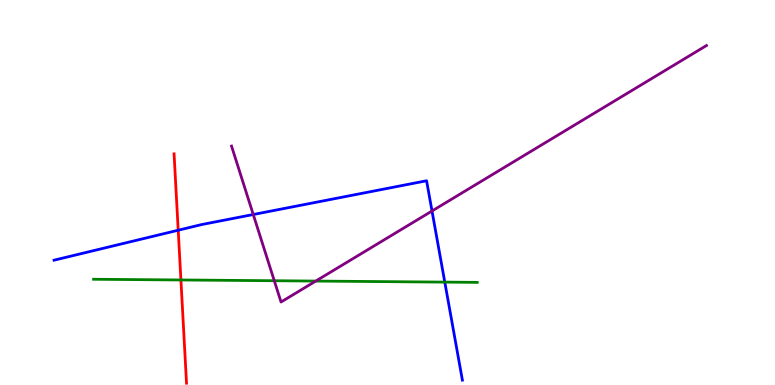[{'lines': ['blue', 'red'], 'intersections': [{'x': 2.3, 'y': 4.02}]}, {'lines': ['green', 'red'], 'intersections': [{'x': 2.33, 'y': 2.73}]}, {'lines': ['purple', 'red'], 'intersections': []}, {'lines': ['blue', 'green'], 'intersections': [{'x': 5.74, 'y': 2.67}]}, {'lines': ['blue', 'purple'], 'intersections': [{'x': 3.27, 'y': 4.43}, {'x': 5.57, 'y': 4.52}]}, {'lines': ['green', 'purple'], 'intersections': [{'x': 3.54, 'y': 2.71}, {'x': 4.07, 'y': 2.7}]}]